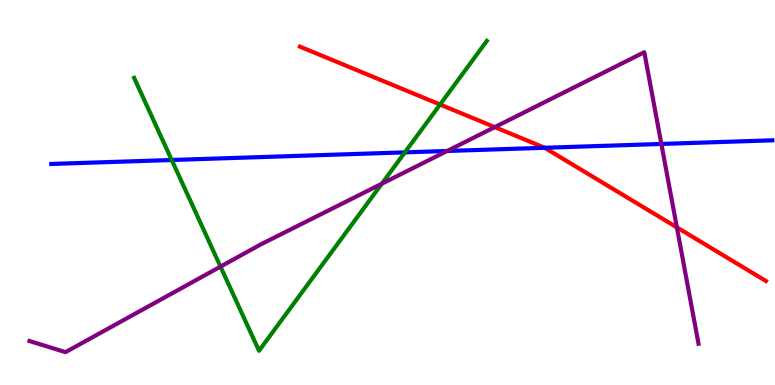[{'lines': ['blue', 'red'], 'intersections': [{'x': 7.03, 'y': 6.16}]}, {'lines': ['green', 'red'], 'intersections': [{'x': 5.68, 'y': 7.29}]}, {'lines': ['purple', 'red'], 'intersections': [{'x': 6.38, 'y': 6.7}, {'x': 8.73, 'y': 4.09}]}, {'lines': ['blue', 'green'], 'intersections': [{'x': 2.22, 'y': 5.84}, {'x': 5.22, 'y': 6.04}]}, {'lines': ['blue', 'purple'], 'intersections': [{'x': 5.77, 'y': 6.08}, {'x': 8.53, 'y': 6.26}]}, {'lines': ['green', 'purple'], 'intersections': [{'x': 2.85, 'y': 3.07}, {'x': 4.93, 'y': 5.23}]}]